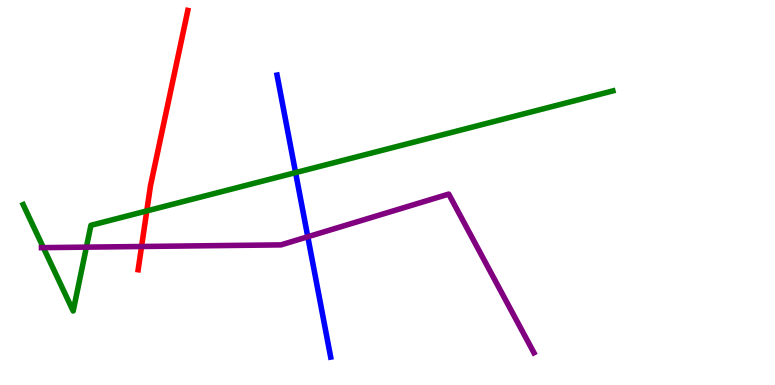[{'lines': ['blue', 'red'], 'intersections': []}, {'lines': ['green', 'red'], 'intersections': [{'x': 1.89, 'y': 4.52}]}, {'lines': ['purple', 'red'], 'intersections': [{'x': 1.83, 'y': 3.6}]}, {'lines': ['blue', 'green'], 'intersections': [{'x': 3.81, 'y': 5.52}]}, {'lines': ['blue', 'purple'], 'intersections': [{'x': 3.97, 'y': 3.85}]}, {'lines': ['green', 'purple'], 'intersections': [{'x': 0.56, 'y': 3.57}, {'x': 1.11, 'y': 3.58}]}]